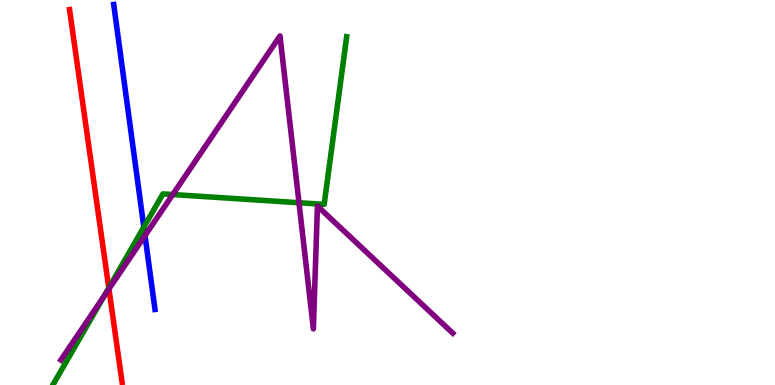[{'lines': ['blue', 'red'], 'intersections': []}, {'lines': ['green', 'red'], 'intersections': [{'x': 1.4, 'y': 2.52}]}, {'lines': ['purple', 'red'], 'intersections': [{'x': 1.41, 'y': 2.5}]}, {'lines': ['blue', 'green'], 'intersections': [{'x': 1.86, 'y': 4.1}]}, {'lines': ['blue', 'purple'], 'intersections': [{'x': 1.87, 'y': 3.88}]}, {'lines': ['green', 'purple'], 'intersections': [{'x': 1.34, 'y': 2.3}, {'x': 2.23, 'y': 4.95}, {'x': 3.86, 'y': 4.73}]}]